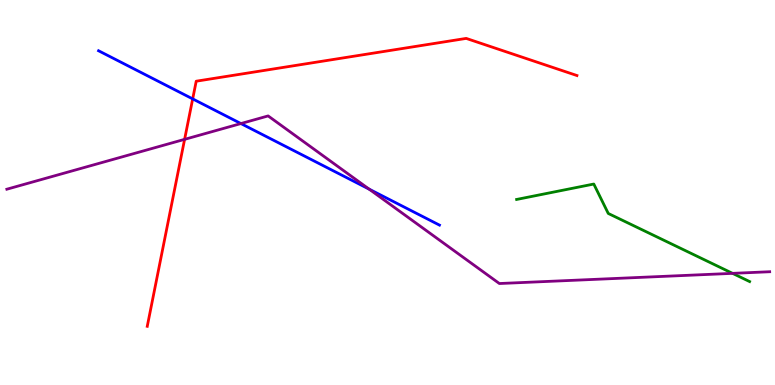[{'lines': ['blue', 'red'], 'intersections': [{'x': 2.49, 'y': 7.43}]}, {'lines': ['green', 'red'], 'intersections': []}, {'lines': ['purple', 'red'], 'intersections': [{'x': 2.38, 'y': 6.38}]}, {'lines': ['blue', 'green'], 'intersections': []}, {'lines': ['blue', 'purple'], 'intersections': [{'x': 3.11, 'y': 6.79}, {'x': 4.76, 'y': 5.09}]}, {'lines': ['green', 'purple'], 'intersections': [{'x': 9.45, 'y': 2.9}]}]